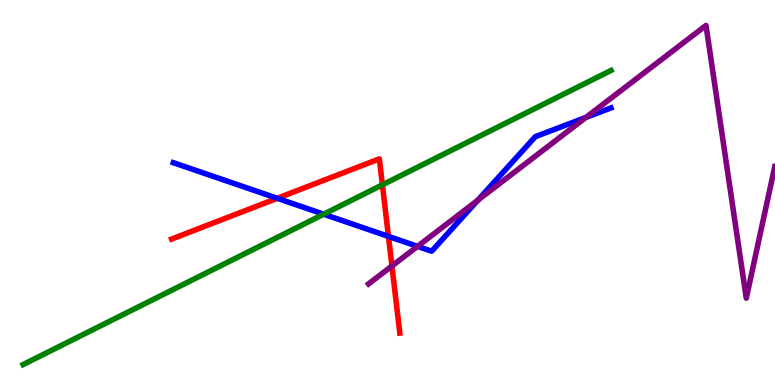[{'lines': ['blue', 'red'], 'intersections': [{'x': 3.58, 'y': 4.85}, {'x': 5.01, 'y': 3.86}]}, {'lines': ['green', 'red'], 'intersections': [{'x': 4.93, 'y': 5.2}]}, {'lines': ['purple', 'red'], 'intersections': [{'x': 5.06, 'y': 3.09}]}, {'lines': ['blue', 'green'], 'intersections': [{'x': 4.18, 'y': 4.44}]}, {'lines': ['blue', 'purple'], 'intersections': [{'x': 5.39, 'y': 3.6}, {'x': 6.17, 'y': 4.8}, {'x': 7.56, 'y': 6.95}]}, {'lines': ['green', 'purple'], 'intersections': []}]